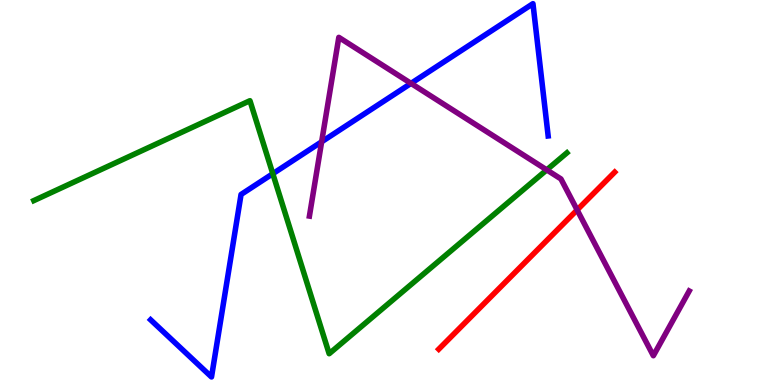[{'lines': ['blue', 'red'], 'intersections': []}, {'lines': ['green', 'red'], 'intersections': []}, {'lines': ['purple', 'red'], 'intersections': [{'x': 7.45, 'y': 4.55}]}, {'lines': ['blue', 'green'], 'intersections': [{'x': 3.52, 'y': 5.49}]}, {'lines': ['blue', 'purple'], 'intersections': [{'x': 4.15, 'y': 6.32}, {'x': 5.3, 'y': 7.83}]}, {'lines': ['green', 'purple'], 'intersections': [{'x': 7.05, 'y': 5.59}]}]